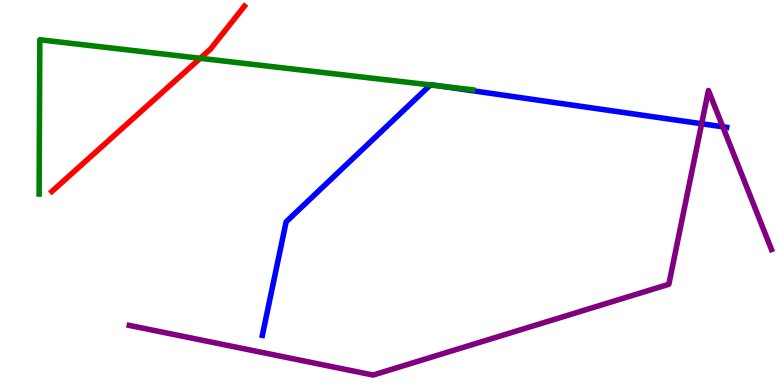[{'lines': ['blue', 'red'], 'intersections': []}, {'lines': ['green', 'red'], 'intersections': [{'x': 2.58, 'y': 8.49}]}, {'lines': ['purple', 'red'], 'intersections': []}, {'lines': ['blue', 'green'], 'intersections': [{'x': 5.55, 'y': 7.79}, {'x': 5.68, 'y': 7.76}]}, {'lines': ['blue', 'purple'], 'intersections': [{'x': 9.05, 'y': 6.79}, {'x': 9.33, 'y': 6.71}]}, {'lines': ['green', 'purple'], 'intersections': []}]